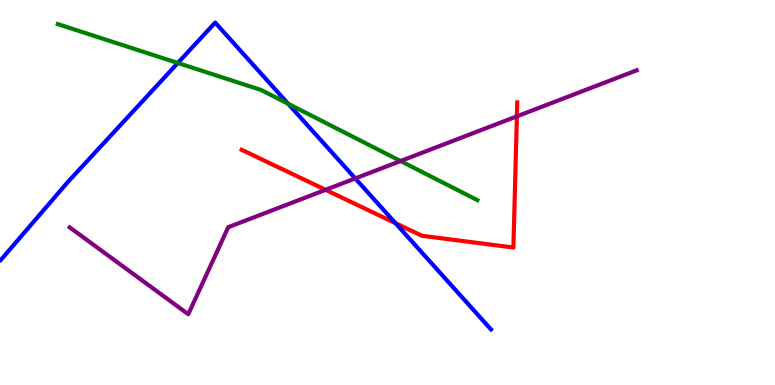[{'lines': ['blue', 'red'], 'intersections': [{'x': 5.1, 'y': 4.2}]}, {'lines': ['green', 'red'], 'intersections': []}, {'lines': ['purple', 'red'], 'intersections': [{'x': 4.2, 'y': 5.07}, {'x': 6.67, 'y': 6.98}]}, {'lines': ['blue', 'green'], 'intersections': [{'x': 2.29, 'y': 8.36}, {'x': 3.72, 'y': 7.3}]}, {'lines': ['blue', 'purple'], 'intersections': [{'x': 4.58, 'y': 5.37}]}, {'lines': ['green', 'purple'], 'intersections': [{'x': 5.17, 'y': 5.82}]}]